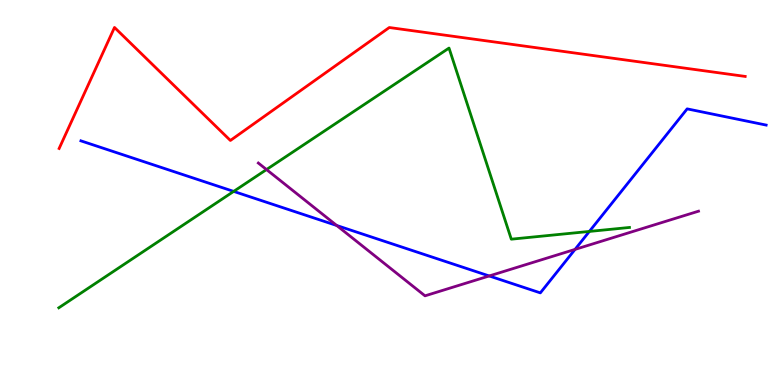[{'lines': ['blue', 'red'], 'intersections': []}, {'lines': ['green', 'red'], 'intersections': []}, {'lines': ['purple', 'red'], 'intersections': []}, {'lines': ['blue', 'green'], 'intersections': [{'x': 3.02, 'y': 5.03}, {'x': 7.6, 'y': 3.99}]}, {'lines': ['blue', 'purple'], 'intersections': [{'x': 4.34, 'y': 4.14}, {'x': 6.31, 'y': 2.83}, {'x': 7.42, 'y': 3.52}]}, {'lines': ['green', 'purple'], 'intersections': [{'x': 3.44, 'y': 5.6}]}]